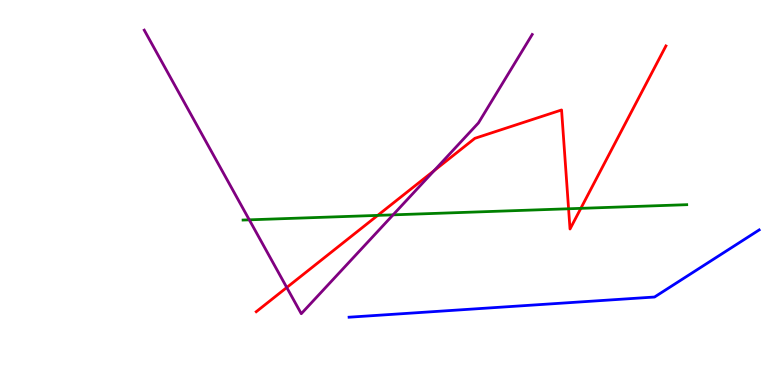[{'lines': ['blue', 'red'], 'intersections': []}, {'lines': ['green', 'red'], 'intersections': [{'x': 4.87, 'y': 4.41}, {'x': 7.34, 'y': 4.58}, {'x': 7.49, 'y': 4.59}]}, {'lines': ['purple', 'red'], 'intersections': [{'x': 3.7, 'y': 2.53}, {'x': 5.6, 'y': 5.57}]}, {'lines': ['blue', 'green'], 'intersections': []}, {'lines': ['blue', 'purple'], 'intersections': []}, {'lines': ['green', 'purple'], 'intersections': [{'x': 3.22, 'y': 4.29}, {'x': 5.07, 'y': 4.42}]}]